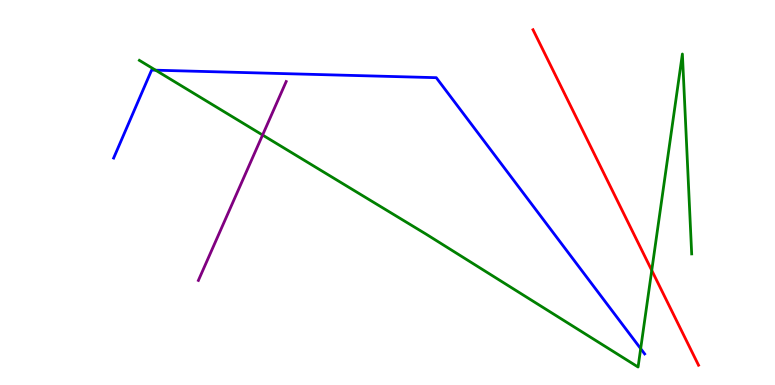[{'lines': ['blue', 'red'], 'intersections': []}, {'lines': ['green', 'red'], 'intersections': [{'x': 8.41, 'y': 2.98}]}, {'lines': ['purple', 'red'], 'intersections': []}, {'lines': ['blue', 'green'], 'intersections': [{'x': 2.01, 'y': 8.18}, {'x': 8.27, 'y': 0.944}]}, {'lines': ['blue', 'purple'], 'intersections': []}, {'lines': ['green', 'purple'], 'intersections': [{'x': 3.39, 'y': 6.49}]}]